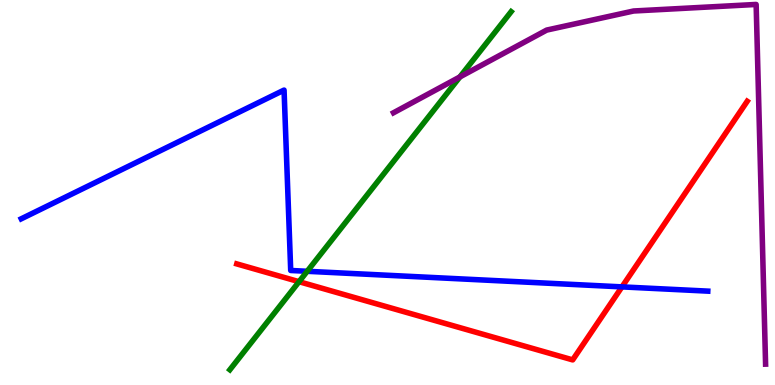[{'lines': ['blue', 'red'], 'intersections': [{'x': 8.03, 'y': 2.55}]}, {'lines': ['green', 'red'], 'intersections': [{'x': 3.86, 'y': 2.68}]}, {'lines': ['purple', 'red'], 'intersections': []}, {'lines': ['blue', 'green'], 'intersections': [{'x': 3.96, 'y': 2.95}]}, {'lines': ['blue', 'purple'], 'intersections': []}, {'lines': ['green', 'purple'], 'intersections': [{'x': 5.93, 'y': 8.0}]}]